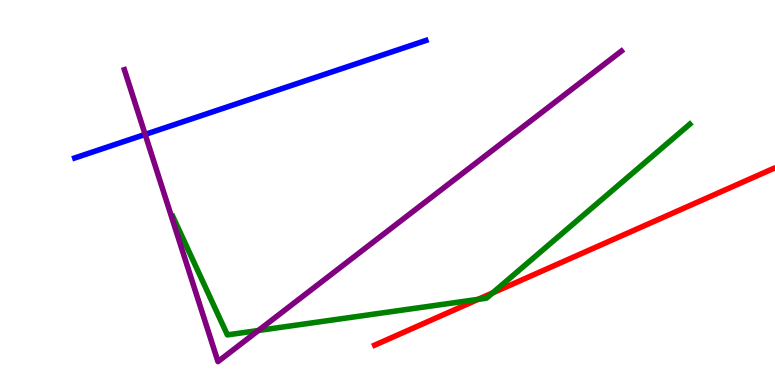[{'lines': ['blue', 'red'], 'intersections': []}, {'lines': ['green', 'red'], 'intersections': [{'x': 6.17, 'y': 2.22}, {'x': 6.36, 'y': 2.39}]}, {'lines': ['purple', 'red'], 'intersections': []}, {'lines': ['blue', 'green'], 'intersections': []}, {'lines': ['blue', 'purple'], 'intersections': [{'x': 1.87, 'y': 6.51}]}, {'lines': ['green', 'purple'], 'intersections': [{'x': 3.33, 'y': 1.42}]}]